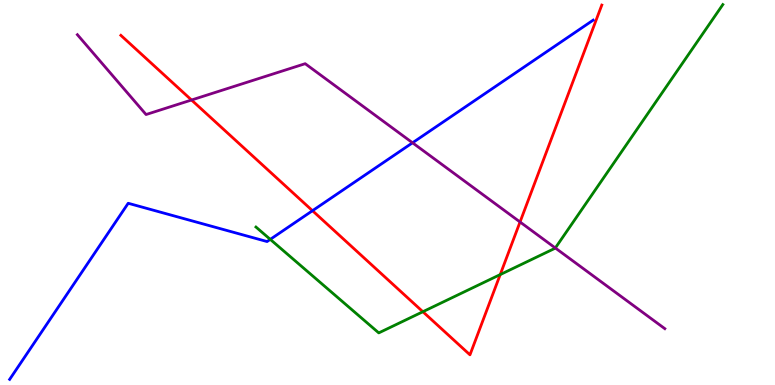[{'lines': ['blue', 'red'], 'intersections': [{'x': 4.03, 'y': 4.53}]}, {'lines': ['green', 'red'], 'intersections': [{'x': 5.46, 'y': 1.9}, {'x': 6.45, 'y': 2.87}]}, {'lines': ['purple', 'red'], 'intersections': [{'x': 2.47, 'y': 7.4}, {'x': 6.71, 'y': 4.23}]}, {'lines': ['blue', 'green'], 'intersections': [{'x': 3.49, 'y': 3.78}]}, {'lines': ['blue', 'purple'], 'intersections': [{'x': 5.32, 'y': 6.29}]}, {'lines': ['green', 'purple'], 'intersections': [{'x': 7.17, 'y': 3.56}]}]